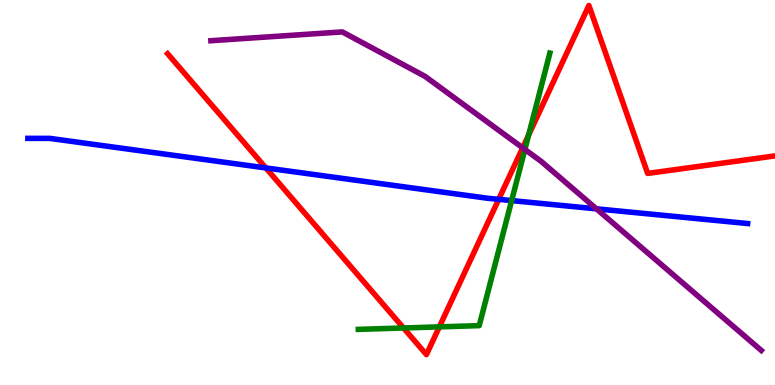[{'lines': ['blue', 'red'], 'intersections': [{'x': 3.43, 'y': 5.64}, {'x': 6.43, 'y': 4.82}]}, {'lines': ['green', 'red'], 'intersections': [{'x': 5.21, 'y': 1.48}, {'x': 5.67, 'y': 1.51}, {'x': 6.82, 'y': 6.49}]}, {'lines': ['purple', 'red'], 'intersections': [{'x': 6.74, 'y': 6.16}]}, {'lines': ['blue', 'green'], 'intersections': [{'x': 6.6, 'y': 4.79}]}, {'lines': ['blue', 'purple'], 'intersections': [{'x': 7.7, 'y': 4.58}]}, {'lines': ['green', 'purple'], 'intersections': [{'x': 6.77, 'y': 6.12}]}]